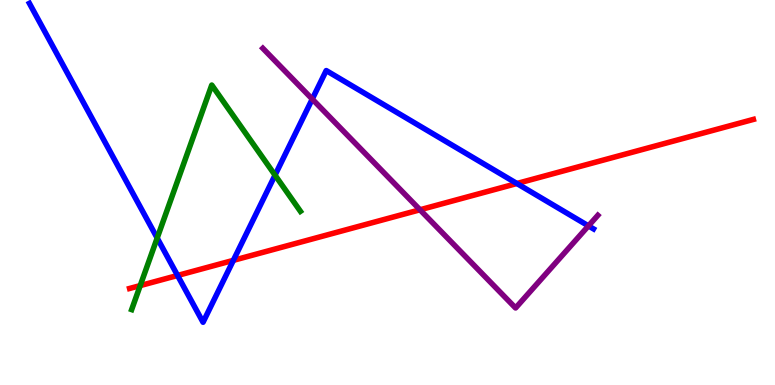[{'lines': ['blue', 'red'], 'intersections': [{'x': 2.29, 'y': 2.84}, {'x': 3.01, 'y': 3.24}, {'x': 6.67, 'y': 5.23}]}, {'lines': ['green', 'red'], 'intersections': [{'x': 1.81, 'y': 2.58}]}, {'lines': ['purple', 'red'], 'intersections': [{'x': 5.42, 'y': 4.55}]}, {'lines': ['blue', 'green'], 'intersections': [{'x': 2.03, 'y': 3.82}, {'x': 3.55, 'y': 5.45}]}, {'lines': ['blue', 'purple'], 'intersections': [{'x': 4.03, 'y': 7.43}, {'x': 7.59, 'y': 4.13}]}, {'lines': ['green', 'purple'], 'intersections': []}]